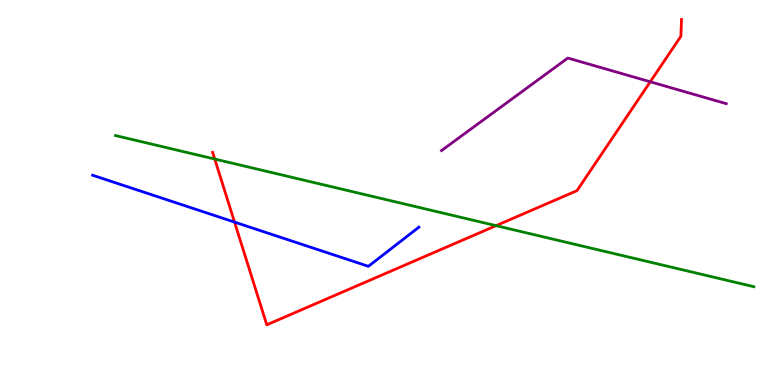[{'lines': ['blue', 'red'], 'intersections': [{'x': 3.03, 'y': 4.23}]}, {'lines': ['green', 'red'], 'intersections': [{'x': 2.77, 'y': 5.87}, {'x': 6.4, 'y': 4.14}]}, {'lines': ['purple', 'red'], 'intersections': [{'x': 8.39, 'y': 7.88}]}, {'lines': ['blue', 'green'], 'intersections': []}, {'lines': ['blue', 'purple'], 'intersections': []}, {'lines': ['green', 'purple'], 'intersections': []}]